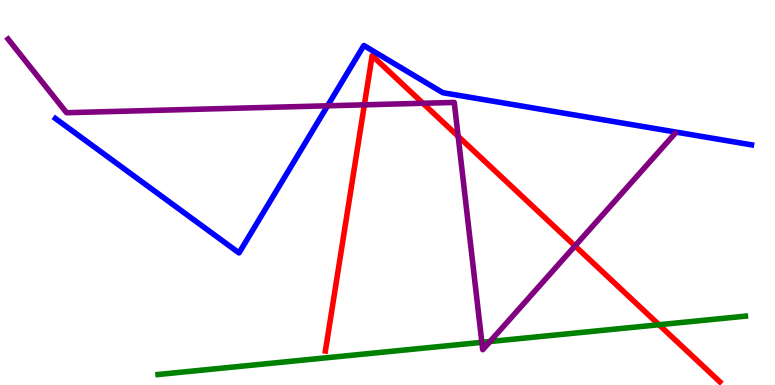[{'lines': ['blue', 'red'], 'intersections': []}, {'lines': ['green', 'red'], 'intersections': [{'x': 8.5, 'y': 1.57}]}, {'lines': ['purple', 'red'], 'intersections': [{'x': 4.7, 'y': 7.28}, {'x': 5.46, 'y': 7.32}, {'x': 5.91, 'y': 6.46}, {'x': 7.42, 'y': 3.61}]}, {'lines': ['blue', 'green'], 'intersections': []}, {'lines': ['blue', 'purple'], 'intersections': [{'x': 4.23, 'y': 7.25}]}, {'lines': ['green', 'purple'], 'intersections': [{'x': 6.22, 'y': 1.11}, {'x': 6.32, 'y': 1.13}]}]